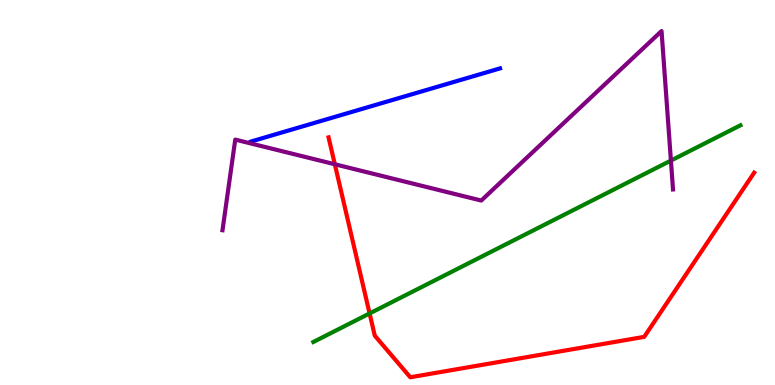[{'lines': ['blue', 'red'], 'intersections': []}, {'lines': ['green', 'red'], 'intersections': [{'x': 4.77, 'y': 1.86}]}, {'lines': ['purple', 'red'], 'intersections': [{'x': 4.32, 'y': 5.73}]}, {'lines': ['blue', 'green'], 'intersections': []}, {'lines': ['blue', 'purple'], 'intersections': []}, {'lines': ['green', 'purple'], 'intersections': [{'x': 8.66, 'y': 5.83}]}]